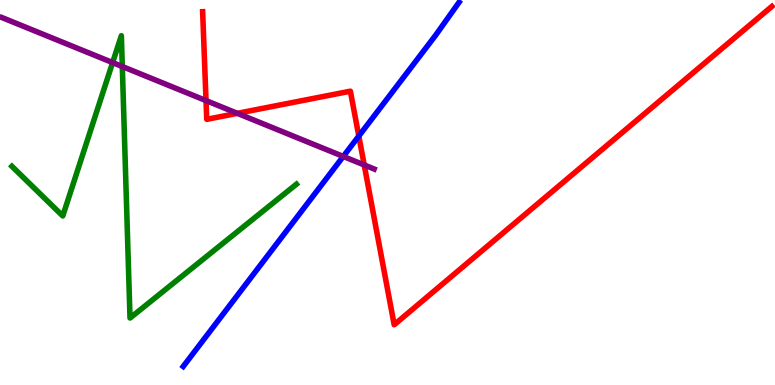[{'lines': ['blue', 'red'], 'intersections': [{'x': 4.63, 'y': 6.47}]}, {'lines': ['green', 'red'], 'intersections': []}, {'lines': ['purple', 'red'], 'intersections': [{'x': 2.66, 'y': 7.39}, {'x': 3.06, 'y': 7.06}, {'x': 4.7, 'y': 5.72}]}, {'lines': ['blue', 'green'], 'intersections': []}, {'lines': ['blue', 'purple'], 'intersections': [{'x': 4.43, 'y': 5.94}]}, {'lines': ['green', 'purple'], 'intersections': [{'x': 1.45, 'y': 8.37}, {'x': 1.58, 'y': 8.27}]}]